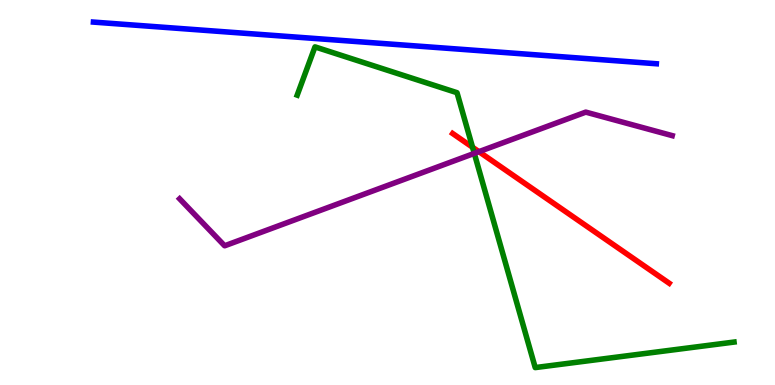[{'lines': ['blue', 'red'], 'intersections': []}, {'lines': ['green', 'red'], 'intersections': [{'x': 6.1, 'y': 6.18}]}, {'lines': ['purple', 'red'], 'intersections': [{'x': 6.18, 'y': 6.06}]}, {'lines': ['blue', 'green'], 'intersections': []}, {'lines': ['blue', 'purple'], 'intersections': []}, {'lines': ['green', 'purple'], 'intersections': [{'x': 6.12, 'y': 6.02}]}]